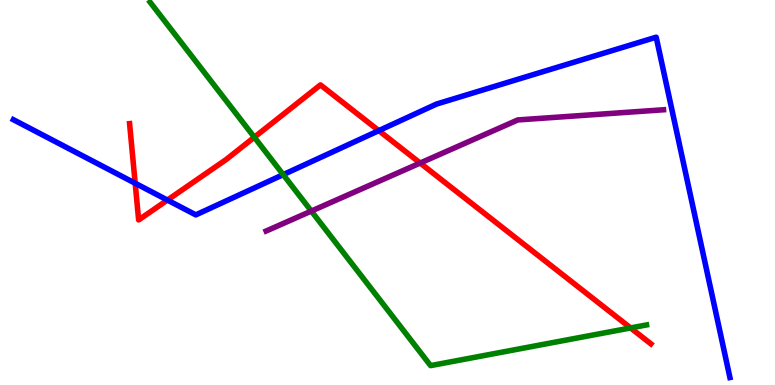[{'lines': ['blue', 'red'], 'intersections': [{'x': 1.74, 'y': 5.24}, {'x': 2.16, 'y': 4.8}, {'x': 4.89, 'y': 6.61}]}, {'lines': ['green', 'red'], 'intersections': [{'x': 3.28, 'y': 6.44}, {'x': 8.14, 'y': 1.48}]}, {'lines': ['purple', 'red'], 'intersections': [{'x': 5.42, 'y': 5.77}]}, {'lines': ['blue', 'green'], 'intersections': [{'x': 3.65, 'y': 5.46}]}, {'lines': ['blue', 'purple'], 'intersections': []}, {'lines': ['green', 'purple'], 'intersections': [{'x': 4.02, 'y': 4.52}]}]